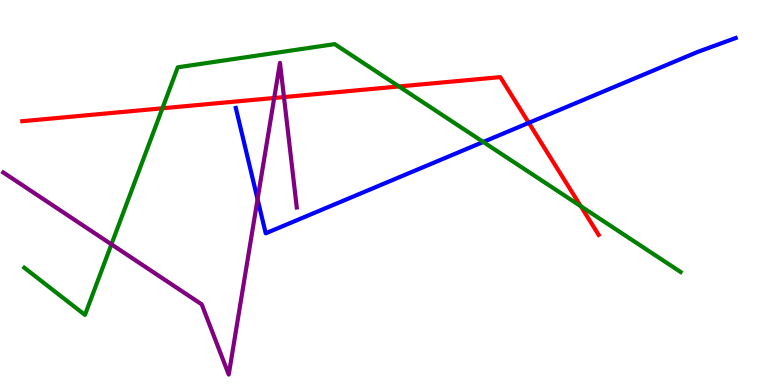[{'lines': ['blue', 'red'], 'intersections': [{'x': 6.82, 'y': 6.81}]}, {'lines': ['green', 'red'], 'intersections': [{'x': 2.1, 'y': 7.19}, {'x': 5.15, 'y': 7.75}, {'x': 7.49, 'y': 4.64}]}, {'lines': ['purple', 'red'], 'intersections': [{'x': 3.54, 'y': 7.46}, {'x': 3.66, 'y': 7.48}]}, {'lines': ['blue', 'green'], 'intersections': [{'x': 6.24, 'y': 6.31}]}, {'lines': ['blue', 'purple'], 'intersections': [{'x': 3.32, 'y': 4.83}]}, {'lines': ['green', 'purple'], 'intersections': [{'x': 1.44, 'y': 3.65}]}]